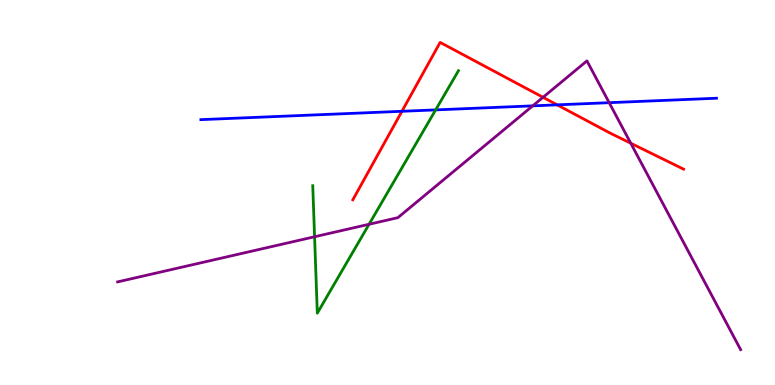[{'lines': ['blue', 'red'], 'intersections': [{'x': 5.19, 'y': 7.11}, {'x': 7.19, 'y': 7.28}]}, {'lines': ['green', 'red'], 'intersections': []}, {'lines': ['purple', 'red'], 'intersections': [{'x': 7.01, 'y': 7.47}, {'x': 8.14, 'y': 6.28}]}, {'lines': ['blue', 'green'], 'intersections': [{'x': 5.62, 'y': 7.15}]}, {'lines': ['blue', 'purple'], 'intersections': [{'x': 6.87, 'y': 7.25}, {'x': 7.86, 'y': 7.33}]}, {'lines': ['green', 'purple'], 'intersections': [{'x': 4.06, 'y': 3.85}, {'x': 4.76, 'y': 4.17}]}]